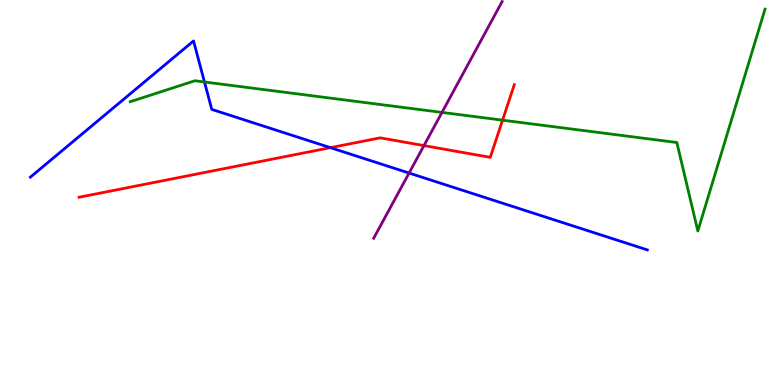[{'lines': ['blue', 'red'], 'intersections': [{'x': 4.26, 'y': 6.16}]}, {'lines': ['green', 'red'], 'intersections': [{'x': 6.48, 'y': 6.88}]}, {'lines': ['purple', 'red'], 'intersections': [{'x': 5.47, 'y': 6.22}]}, {'lines': ['blue', 'green'], 'intersections': [{'x': 2.64, 'y': 7.87}]}, {'lines': ['blue', 'purple'], 'intersections': [{'x': 5.28, 'y': 5.51}]}, {'lines': ['green', 'purple'], 'intersections': [{'x': 5.7, 'y': 7.08}]}]